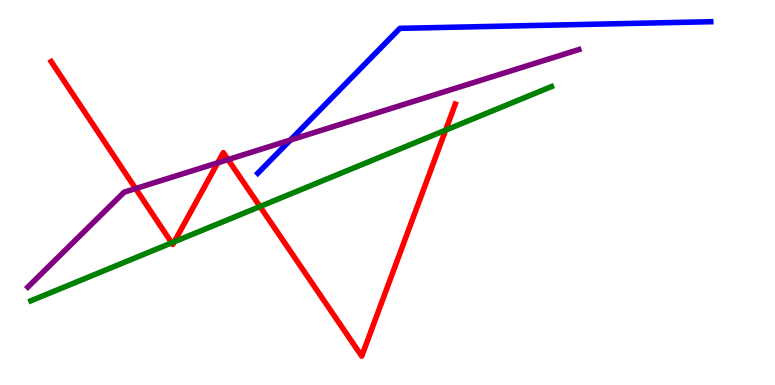[{'lines': ['blue', 'red'], 'intersections': []}, {'lines': ['green', 'red'], 'intersections': [{'x': 2.22, 'y': 3.69}, {'x': 2.25, 'y': 3.72}, {'x': 3.35, 'y': 4.64}, {'x': 5.75, 'y': 6.62}]}, {'lines': ['purple', 'red'], 'intersections': [{'x': 1.75, 'y': 5.1}, {'x': 2.81, 'y': 5.77}, {'x': 2.94, 'y': 5.86}]}, {'lines': ['blue', 'green'], 'intersections': []}, {'lines': ['blue', 'purple'], 'intersections': [{'x': 3.75, 'y': 6.36}]}, {'lines': ['green', 'purple'], 'intersections': []}]